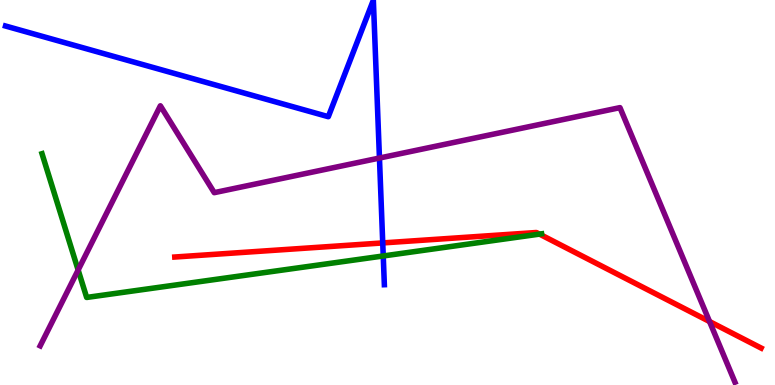[{'lines': ['blue', 'red'], 'intersections': [{'x': 4.94, 'y': 3.69}]}, {'lines': ['green', 'red'], 'intersections': [{'x': 6.96, 'y': 3.92}]}, {'lines': ['purple', 'red'], 'intersections': [{'x': 9.16, 'y': 1.65}]}, {'lines': ['blue', 'green'], 'intersections': [{'x': 4.95, 'y': 3.35}]}, {'lines': ['blue', 'purple'], 'intersections': [{'x': 4.9, 'y': 5.9}]}, {'lines': ['green', 'purple'], 'intersections': [{'x': 1.01, 'y': 2.99}]}]